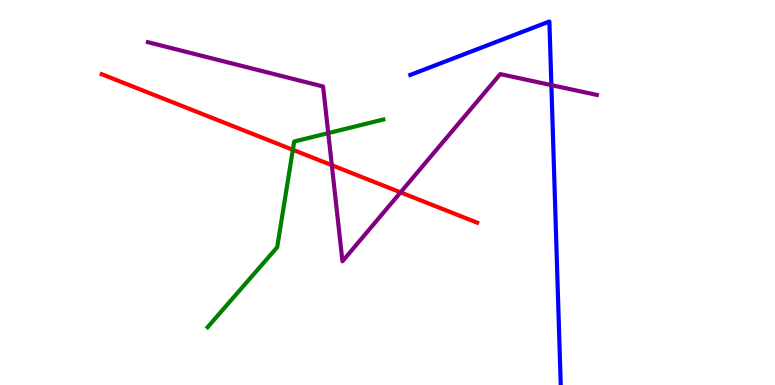[{'lines': ['blue', 'red'], 'intersections': []}, {'lines': ['green', 'red'], 'intersections': [{'x': 3.78, 'y': 6.11}]}, {'lines': ['purple', 'red'], 'intersections': [{'x': 4.28, 'y': 5.71}, {'x': 5.17, 'y': 5.0}]}, {'lines': ['blue', 'green'], 'intersections': []}, {'lines': ['blue', 'purple'], 'intersections': [{'x': 7.11, 'y': 7.79}]}, {'lines': ['green', 'purple'], 'intersections': [{'x': 4.24, 'y': 6.54}]}]